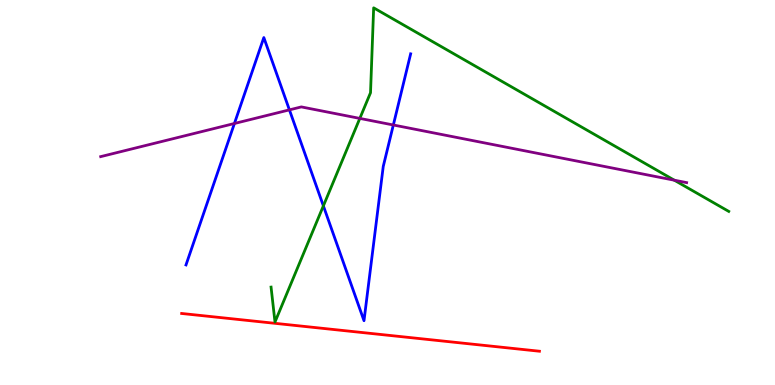[{'lines': ['blue', 'red'], 'intersections': []}, {'lines': ['green', 'red'], 'intersections': []}, {'lines': ['purple', 'red'], 'intersections': []}, {'lines': ['blue', 'green'], 'intersections': [{'x': 4.17, 'y': 4.65}]}, {'lines': ['blue', 'purple'], 'intersections': [{'x': 3.02, 'y': 6.79}, {'x': 3.73, 'y': 7.15}, {'x': 5.08, 'y': 6.75}]}, {'lines': ['green', 'purple'], 'intersections': [{'x': 4.64, 'y': 6.92}, {'x': 8.7, 'y': 5.32}]}]